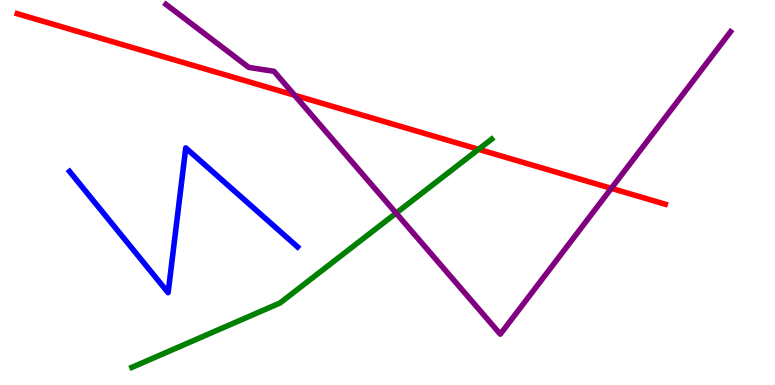[{'lines': ['blue', 'red'], 'intersections': []}, {'lines': ['green', 'red'], 'intersections': [{'x': 6.17, 'y': 6.12}]}, {'lines': ['purple', 'red'], 'intersections': [{'x': 3.8, 'y': 7.53}, {'x': 7.89, 'y': 5.11}]}, {'lines': ['blue', 'green'], 'intersections': []}, {'lines': ['blue', 'purple'], 'intersections': []}, {'lines': ['green', 'purple'], 'intersections': [{'x': 5.11, 'y': 4.46}]}]